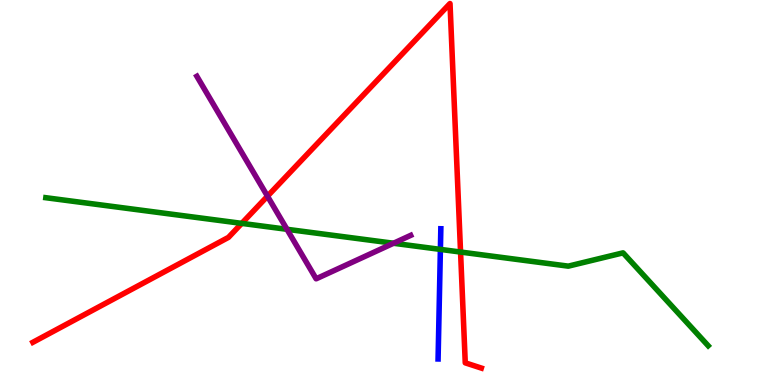[{'lines': ['blue', 'red'], 'intersections': []}, {'lines': ['green', 'red'], 'intersections': [{'x': 3.12, 'y': 4.2}, {'x': 5.94, 'y': 3.45}]}, {'lines': ['purple', 'red'], 'intersections': [{'x': 3.45, 'y': 4.9}]}, {'lines': ['blue', 'green'], 'intersections': [{'x': 5.68, 'y': 3.52}]}, {'lines': ['blue', 'purple'], 'intersections': []}, {'lines': ['green', 'purple'], 'intersections': [{'x': 3.7, 'y': 4.04}, {'x': 5.08, 'y': 3.68}]}]